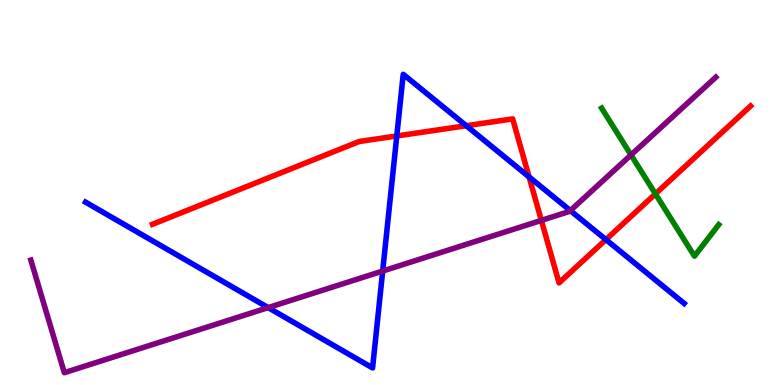[{'lines': ['blue', 'red'], 'intersections': [{'x': 5.12, 'y': 6.47}, {'x': 6.02, 'y': 6.73}, {'x': 6.83, 'y': 5.4}, {'x': 7.82, 'y': 3.78}]}, {'lines': ['green', 'red'], 'intersections': [{'x': 8.46, 'y': 4.96}]}, {'lines': ['purple', 'red'], 'intersections': [{'x': 6.99, 'y': 4.28}]}, {'lines': ['blue', 'green'], 'intersections': []}, {'lines': ['blue', 'purple'], 'intersections': [{'x': 3.46, 'y': 2.01}, {'x': 4.94, 'y': 2.96}, {'x': 7.36, 'y': 4.53}]}, {'lines': ['green', 'purple'], 'intersections': [{'x': 8.14, 'y': 5.97}]}]